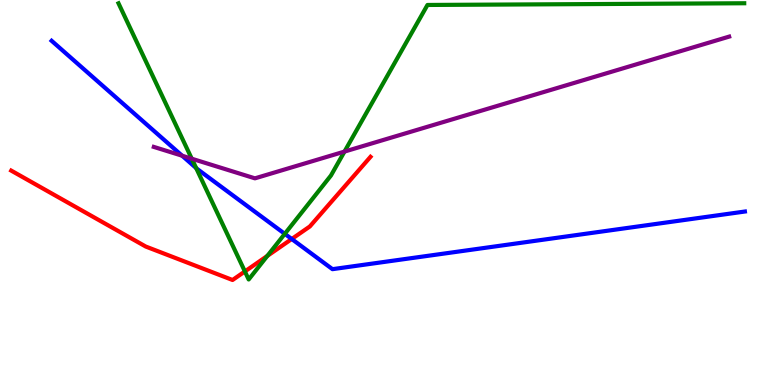[{'lines': ['blue', 'red'], 'intersections': [{'x': 3.76, 'y': 3.79}]}, {'lines': ['green', 'red'], 'intersections': [{'x': 3.16, 'y': 2.95}, {'x': 3.45, 'y': 3.35}]}, {'lines': ['purple', 'red'], 'intersections': []}, {'lines': ['blue', 'green'], 'intersections': [{'x': 2.53, 'y': 5.63}, {'x': 3.67, 'y': 3.93}]}, {'lines': ['blue', 'purple'], 'intersections': [{'x': 2.35, 'y': 5.96}]}, {'lines': ['green', 'purple'], 'intersections': [{'x': 2.47, 'y': 5.88}, {'x': 4.45, 'y': 6.06}]}]